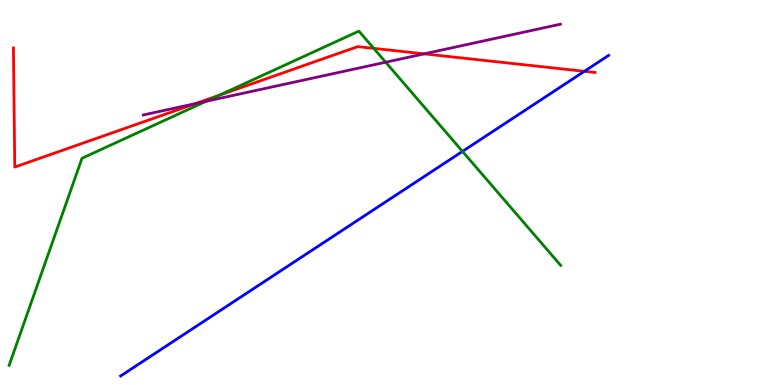[{'lines': ['blue', 'red'], 'intersections': [{'x': 7.54, 'y': 8.15}]}, {'lines': ['green', 'red'], 'intersections': [{'x': 2.83, 'y': 7.53}, {'x': 4.82, 'y': 8.74}]}, {'lines': ['purple', 'red'], 'intersections': [{'x': 2.52, 'y': 7.31}, {'x': 5.47, 'y': 8.6}]}, {'lines': ['blue', 'green'], 'intersections': [{'x': 5.97, 'y': 6.07}]}, {'lines': ['blue', 'purple'], 'intersections': []}, {'lines': ['green', 'purple'], 'intersections': [{'x': 2.66, 'y': 7.37}, {'x': 4.98, 'y': 8.38}]}]